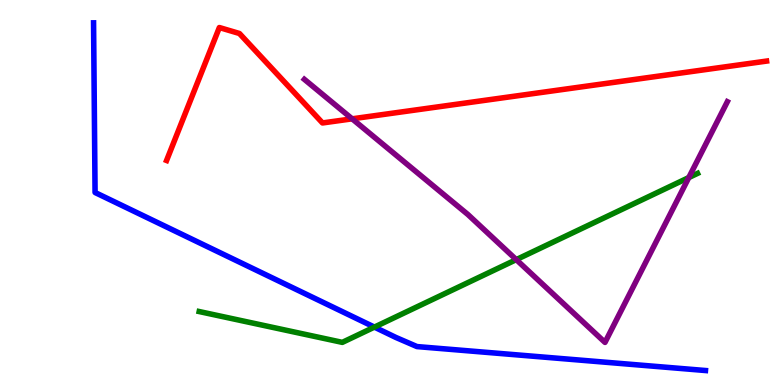[{'lines': ['blue', 'red'], 'intersections': []}, {'lines': ['green', 'red'], 'intersections': []}, {'lines': ['purple', 'red'], 'intersections': [{'x': 4.54, 'y': 6.91}]}, {'lines': ['blue', 'green'], 'intersections': [{'x': 4.83, 'y': 1.5}]}, {'lines': ['blue', 'purple'], 'intersections': []}, {'lines': ['green', 'purple'], 'intersections': [{'x': 6.66, 'y': 3.26}, {'x': 8.89, 'y': 5.39}]}]